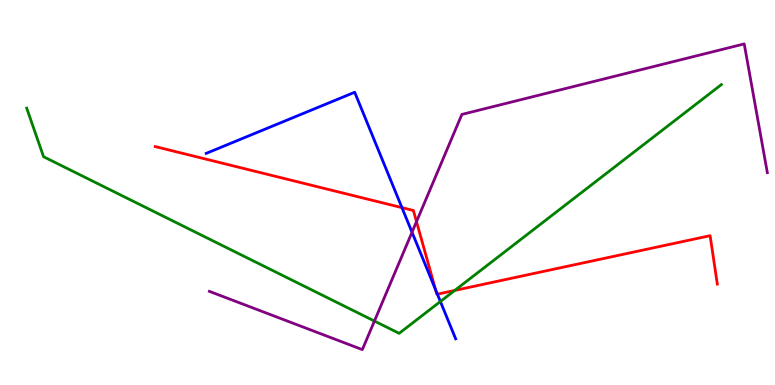[{'lines': ['blue', 'red'], 'intersections': [{'x': 5.19, 'y': 4.61}, {'x': 5.62, 'y': 2.47}, {'x': 5.64, 'y': 2.36}]}, {'lines': ['green', 'red'], 'intersections': [{'x': 5.87, 'y': 2.46}]}, {'lines': ['purple', 'red'], 'intersections': [{'x': 5.37, 'y': 4.24}]}, {'lines': ['blue', 'green'], 'intersections': [{'x': 5.68, 'y': 2.17}]}, {'lines': ['blue', 'purple'], 'intersections': [{'x': 5.32, 'y': 3.97}]}, {'lines': ['green', 'purple'], 'intersections': [{'x': 4.83, 'y': 1.66}]}]